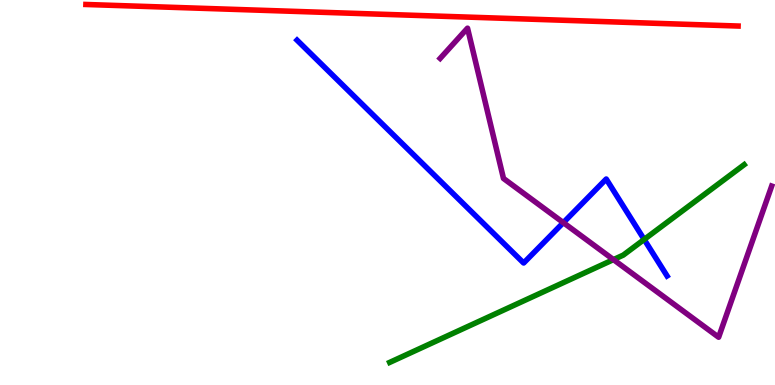[{'lines': ['blue', 'red'], 'intersections': []}, {'lines': ['green', 'red'], 'intersections': []}, {'lines': ['purple', 'red'], 'intersections': []}, {'lines': ['blue', 'green'], 'intersections': [{'x': 8.31, 'y': 3.78}]}, {'lines': ['blue', 'purple'], 'intersections': [{'x': 7.27, 'y': 4.22}]}, {'lines': ['green', 'purple'], 'intersections': [{'x': 7.92, 'y': 3.26}]}]